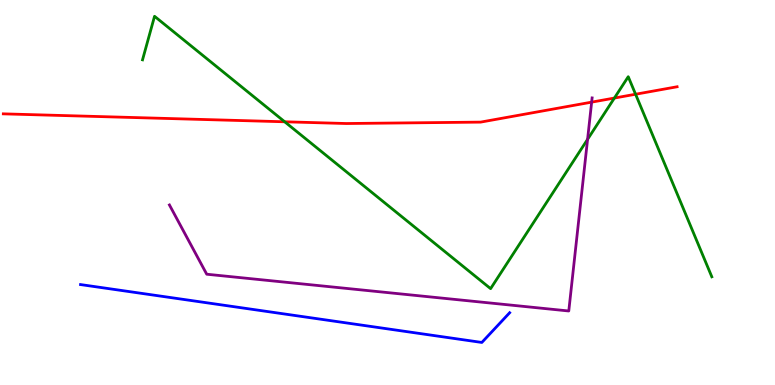[{'lines': ['blue', 'red'], 'intersections': []}, {'lines': ['green', 'red'], 'intersections': [{'x': 3.67, 'y': 6.84}, {'x': 7.93, 'y': 7.45}, {'x': 8.2, 'y': 7.55}]}, {'lines': ['purple', 'red'], 'intersections': [{'x': 7.63, 'y': 7.35}]}, {'lines': ['blue', 'green'], 'intersections': []}, {'lines': ['blue', 'purple'], 'intersections': []}, {'lines': ['green', 'purple'], 'intersections': [{'x': 7.58, 'y': 6.38}]}]